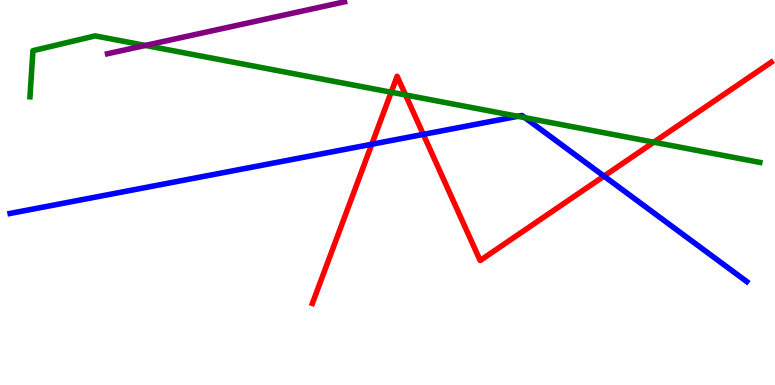[{'lines': ['blue', 'red'], 'intersections': [{'x': 4.8, 'y': 6.25}, {'x': 5.46, 'y': 6.51}, {'x': 7.79, 'y': 5.43}]}, {'lines': ['green', 'red'], 'intersections': [{'x': 5.05, 'y': 7.6}, {'x': 5.23, 'y': 7.53}, {'x': 8.44, 'y': 6.31}]}, {'lines': ['purple', 'red'], 'intersections': []}, {'lines': ['blue', 'green'], 'intersections': [{'x': 6.68, 'y': 6.98}, {'x': 6.77, 'y': 6.94}]}, {'lines': ['blue', 'purple'], 'intersections': []}, {'lines': ['green', 'purple'], 'intersections': [{'x': 1.88, 'y': 8.82}]}]